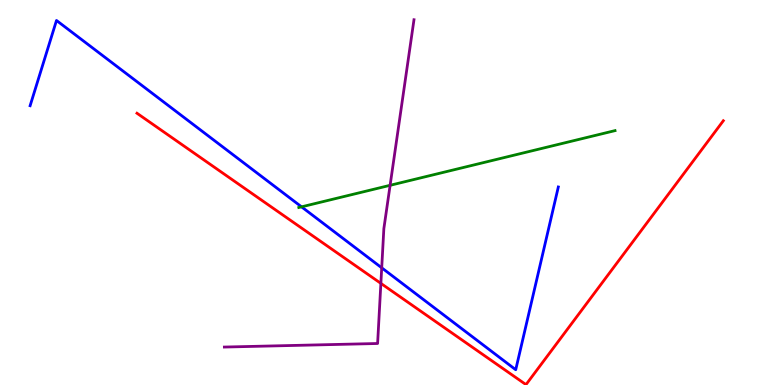[{'lines': ['blue', 'red'], 'intersections': []}, {'lines': ['green', 'red'], 'intersections': []}, {'lines': ['purple', 'red'], 'intersections': [{'x': 4.91, 'y': 2.64}]}, {'lines': ['blue', 'green'], 'intersections': [{'x': 3.89, 'y': 4.63}]}, {'lines': ['blue', 'purple'], 'intersections': [{'x': 4.93, 'y': 3.04}]}, {'lines': ['green', 'purple'], 'intersections': [{'x': 5.03, 'y': 5.19}]}]